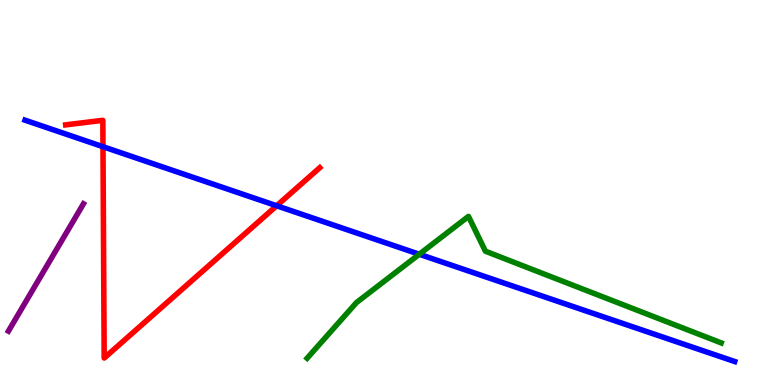[{'lines': ['blue', 'red'], 'intersections': [{'x': 1.33, 'y': 6.19}, {'x': 3.57, 'y': 4.66}]}, {'lines': ['green', 'red'], 'intersections': []}, {'lines': ['purple', 'red'], 'intersections': []}, {'lines': ['blue', 'green'], 'intersections': [{'x': 5.41, 'y': 3.4}]}, {'lines': ['blue', 'purple'], 'intersections': []}, {'lines': ['green', 'purple'], 'intersections': []}]